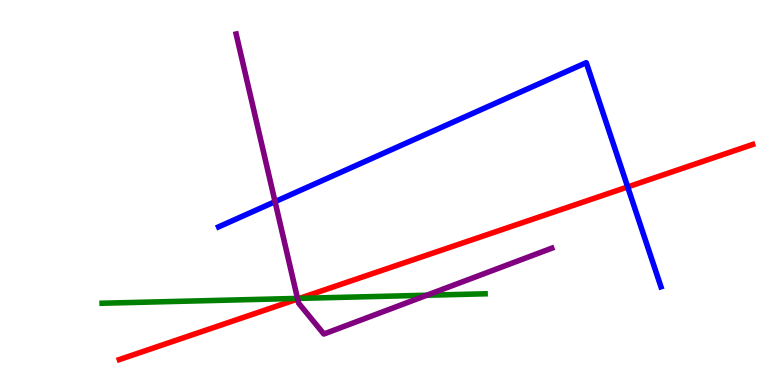[{'lines': ['blue', 'red'], 'intersections': [{'x': 8.1, 'y': 5.14}]}, {'lines': ['green', 'red'], 'intersections': [{'x': 3.87, 'y': 2.25}]}, {'lines': ['purple', 'red'], 'intersections': [{'x': 3.84, 'y': 2.23}]}, {'lines': ['blue', 'green'], 'intersections': []}, {'lines': ['blue', 'purple'], 'intersections': [{'x': 3.55, 'y': 4.76}]}, {'lines': ['green', 'purple'], 'intersections': [{'x': 3.84, 'y': 2.25}, {'x': 5.51, 'y': 2.33}]}]